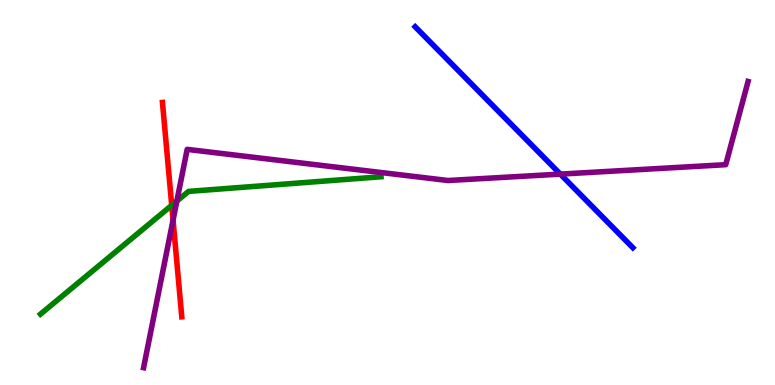[{'lines': ['blue', 'red'], 'intersections': []}, {'lines': ['green', 'red'], 'intersections': [{'x': 2.22, 'y': 4.67}]}, {'lines': ['purple', 'red'], 'intersections': [{'x': 2.23, 'y': 4.28}]}, {'lines': ['blue', 'green'], 'intersections': []}, {'lines': ['blue', 'purple'], 'intersections': [{'x': 7.23, 'y': 5.48}]}, {'lines': ['green', 'purple'], 'intersections': [{'x': 2.28, 'y': 4.78}]}]